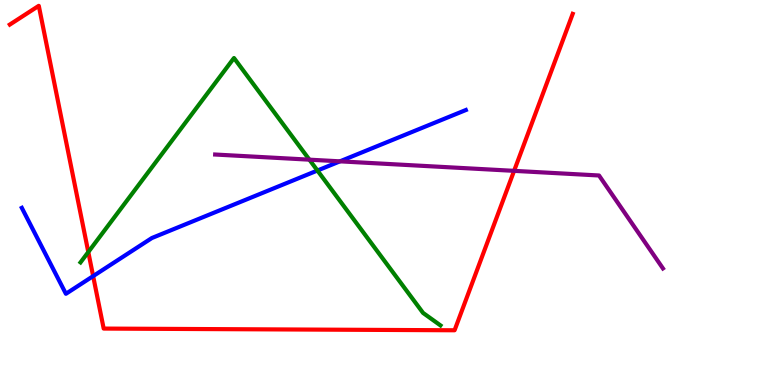[{'lines': ['blue', 'red'], 'intersections': [{'x': 1.2, 'y': 2.83}]}, {'lines': ['green', 'red'], 'intersections': [{'x': 1.14, 'y': 3.45}]}, {'lines': ['purple', 'red'], 'intersections': [{'x': 6.63, 'y': 5.56}]}, {'lines': ['blue', 'green'], 'intersections': [{'x': 4.1, 'y': 5.57}]}, {'lines': ['blue', 'purple'], 'intersections': [{'x': 4.39, 'y': 5.81}]}, {'lines': ['green', 'purple'], 'intersections': [{'x': 3.99, 'y': 5.85}]}]